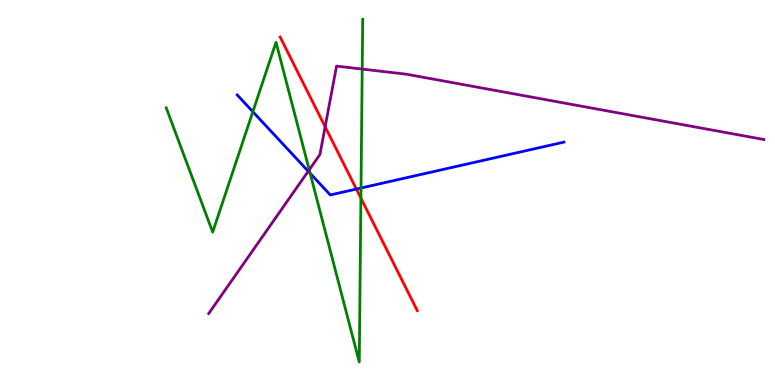[{'lines': ['blue', 'red'], 'intersections': [{'x': 4.6, 'y': 5.09}]}, {'lines': ['green', 'red'], 'intersections': [{'x': 4.66, 'y': 4.85}]}, {'lines': ['purple', 'red'], 'intersections': [{'x': 4.2, 'y': 6.71}]}, {'lines': ['blue', 'green'], 'intersections': [{'x': 3.26, 'y': 7.1}, {'x': 4.0, 'y': 5.5}, {'x': 4.66, 'y': 5.12}]}, {'lines': ['blue', 'purple'], 'intersections': [{'x': 3.98, 'y': 5.55}]}, {'lines': ['green', 'purple'], 'intersections': [{'x': 3.99, 'y': 5.59}, {'x': 4.67, 'y': 8.21}]}]